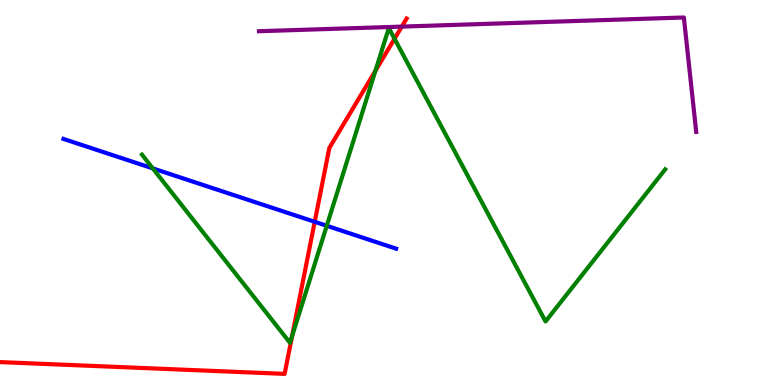[{'lines': ['blue', 'red'], 'intersections': [{'x': 4.06, 'y': 4.24}]}, {'lines': ['green', 'red'], 'intersections': [{'x': 3.77, 'y': 1.27}, {'x': 4.84, 'y': 8.16}, {'x': 5.09, 'y': 8.99}]}, {'lines': ['purple', 'red'], 'intersections': [{'x': 5.18, 'y': 9.31}]}, {'lines': ['blue', 'green'], 'intersections': [{'x': 1.97, 'y': 5.63}, {'x': 4.22, 'y': 4.14}]}, {'lines': ['blue', 'purple'], 'intersections': []}, {'lines': ['green', 'purple'], 'intersections': []}]